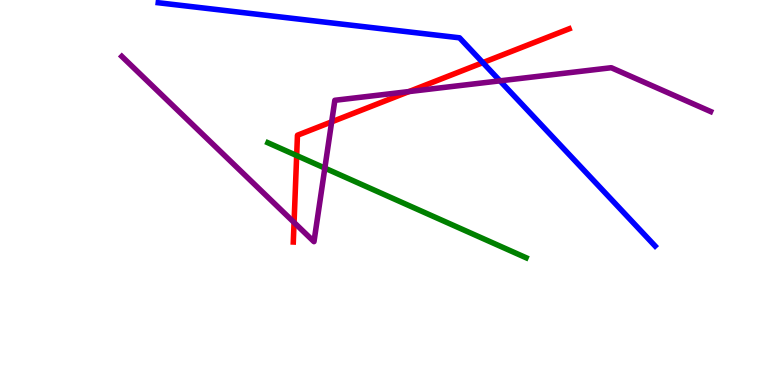[{'lines': ['blue', 'red'], 'intersections': [{'x': 6.23, 'y': 8.37}]}, {'lines': ['green', 'red'], 'intersections': [{'x': 3.83, 'y': 5.96}]}, {'lines': ['purple', 'red'], 'intersections': [{'x': 3.79, 'y': 4.22}, {'x': 4.28, 'y': 6.84}, {'x': 5.28, 'y': 7.62}]}, {'lines': ['blue', 'green'], 'intersections': []}, {'lines': ['blue', 'purple'], 'intersections': [{'x': 6.45, 'y': 7.9}]}, {'lines': ['green', 'purple'], 'intersections': [{'x': 4.19, 'y': 5.63}]}]